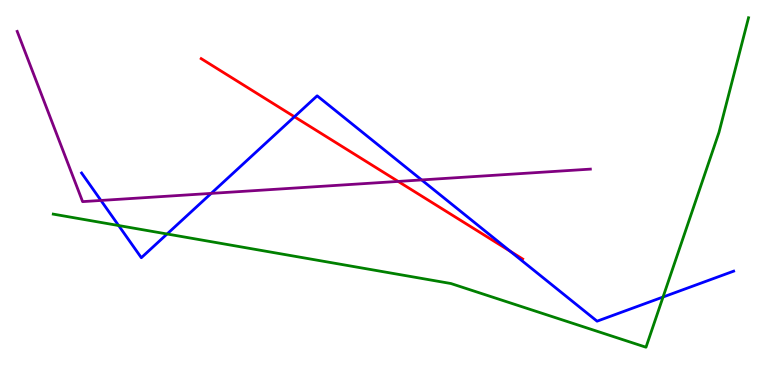[{'lines': ['blue', 'red'], 'intersections': [{'x': 3.8, 'y': 6.97}, {'x': 6.58, 'y': 3.47}]}, {'lines': ['green', 'red'], 'intersections': []}, {'lines': ['purple', 'red'], 'intersections': [{'x': 5.14, 'y': 5.29}]}, {'lines': ['blue', 'green'], 'intersections': [{'x': 1.53, 'y': 4.14}, {'x': 2.16, 'y': 3.92}, {'x': 8.56, 'y': 2.29}]}, {'lines': ['blue', 'purple'], 'intersections': [{'x': 1.3, 'y': 4.79}, {'x': 2.72, 'y': 4.98}, {'x': 5.44, 'y': 5.33}]}, {'lines': ['green', 'purple'], 'intersections': []}]